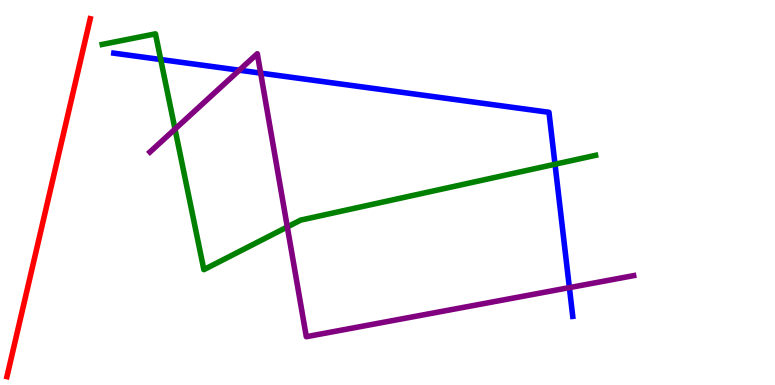[{'lines': ['blue', 'red'], 'intersections': []}, {'lines': ['green', 'red'], 'intersections': []}, {'lines': ['purple', 'red'], 'intersections': []}, {'lines': ['blue', 'green'], 'intersections': [{'x': 2.07, 'y': 8.45}, {'x': 7.16, 'y': 5.73}]}, {'lines': ['blue', 'purple'], 'intersections': [{'x': 3.09, 'y': 8.18}, {'x': 3.36, 'y': 8.1}, {'x': 7.35, 'y': 2.53}]}, {'lines': ['green', 'purple'], 'intersections': [{'x': 2.26, 'y': 6.65}, {'x': 3.71, 'y': 4.11}]}]